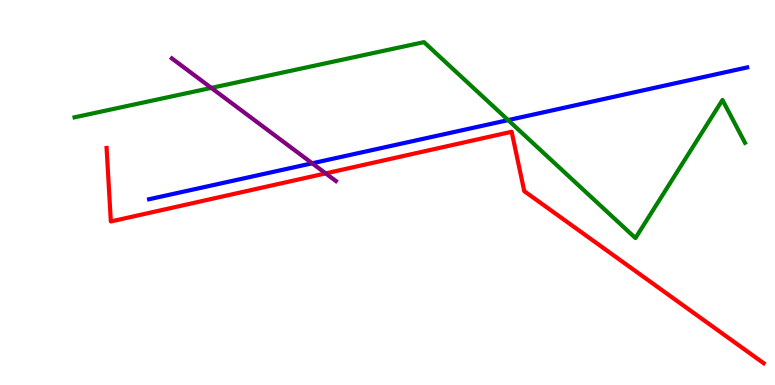[{'lines': ['blue', 'red'], 'intersections': []}, {'lines': ['green', 'red'], 'intersections': []}, {'lines': ['purple', 'red'], 'intersections': [{'x': 4.2, 'y': 5.5}]}, {'lines': ['blue', 'green'], 'intersections': [{'x': 6.56, 'y': 6.88}]}, {'lines': ['blue', 'purple'], 'intersections': [{'x': 4.03, 'y': 5.76}]}, {'lines': ['green', 'purple'], 'intersections': [{'x': 2.73, 'y': 7.72}]}]